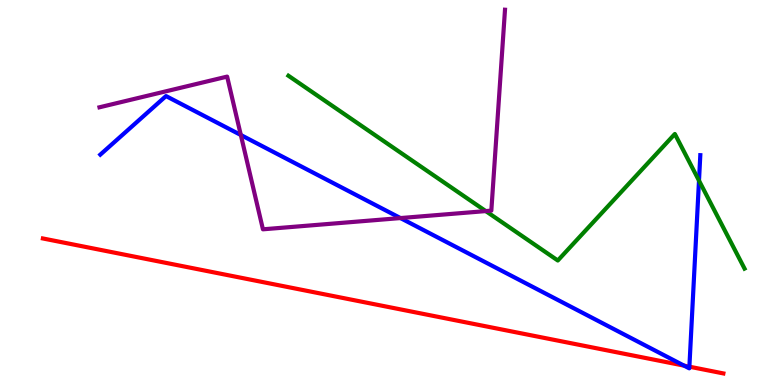[{'lines': ['blue', 'red'], 'intersections': [{'x': 8.83, 'y': 0.503}, {'x': 8.9, 'y': 0.476}]}, {'lines': ['green', 'red'], 'intersections': []}, {'lines': ['purple', 'red'], 'intersections': []}, {'lines': ['blue', 'green'], 'intersections': [{'x': 9.02, 'y': 5.31}]}, {'lines': ['blue', 'purple'], 'intersections': [{'x': 3.11, 'y': 6.49}, {'x': 5.17, 'y': 4.34}]}, {'lines': ['green', 'purple'], 'intersections': [{'x': 6.27, 'y': 4.52}]}]